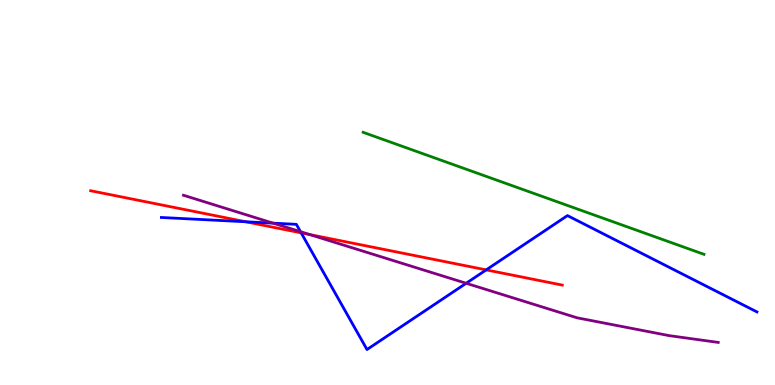[{'lines': ['blue', 'red'], 'intersections': [{'x': 3.17, 'y': 4.24}, {'x': 3.89, 'y': 3.95}, {'x': 6.27, 'y': 2.99}]}, {'lines': ['green', 'red'], 'intersections': []}, {'lines': ['purple', 'red'], 'intersections': [{'x': 4.0, 'y': 3.91}]}, {'lines': ['blue', 'green'], 'intersections': []}, {'lines': ['blue', 'purple'], 'intersections': [{'x': 3.52, 'y': 4.2}, {'x': 3.88, 'y': 3.98}, {'x': 6.02, 'y': 2.64}]}, {'lines': ['green', 'purple'], 'intersections': []}]